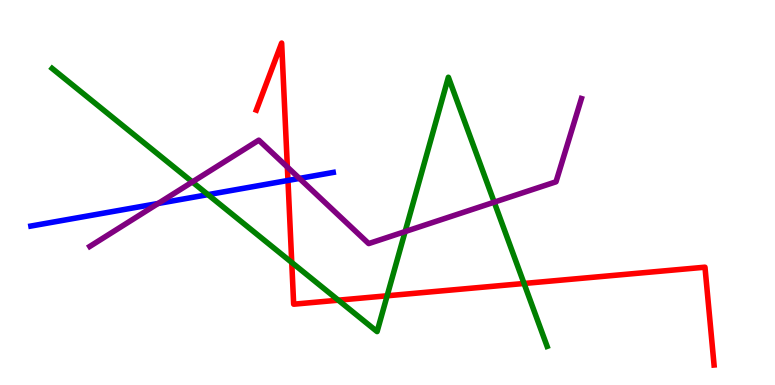[{'lines': ['blue', 'red'], 'intersections': [{'x': 3.72, 'y': 5.31}]}, {'lines': ['green', 'red'], 'intersections': [{'x': 3.76, 'y': 3.18}, {'x': 4.37, 'y': 2.2}, {'x': 5.0, 'y': 2.32}, {'x': 6.76, 'y': 2.64}]}, {'lines': ['purple', 'red'], 'intersections': [{'x': 3.71, 'y': 5.66}]}, {'lines': ['blue', 'green'], 'intersections': [{'x': 2.68, 'y': 4.94}]}, {'lines': ['blue', 'purple'], 'intersections': [{'x': 2.04, 'y': 4.71}, {'x': 3.86, 'y': 5.37}]}, {'lines': ['green', 'purple'], 'intersections': [{'x': 2.48, 'y': 5.27}, {'x': 5.23, 'y': 3.99}, {'x': 6.38, 'y': 4.75}]}]